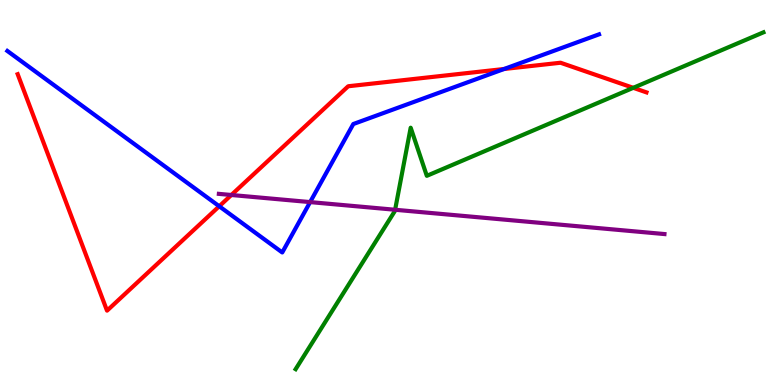[{'lines': ['blue', 'red'], 'intersections': [{'x': 2.83, 'y': 4.64}, {'x': 6.5, 'y': 8.21}]}, {'lines': ['green', 'red'], 'intersections': [{'x': 8.17, 'y': 7.72}]}, {'lines': ['purple', 'red'], 'intersections': [{'x': 2.99, 'y': 4.94}]}, {'lines': ['blue', 'green'], 'intersections': []}, {'lines': ['blue', 'purple'], 'intersections': [{'x': 4.0, 'y': 4.75}]}, {'lines': ['green', 'purple'], 'intersections': [{'x': 5.1, 'y': 4.55}]}]